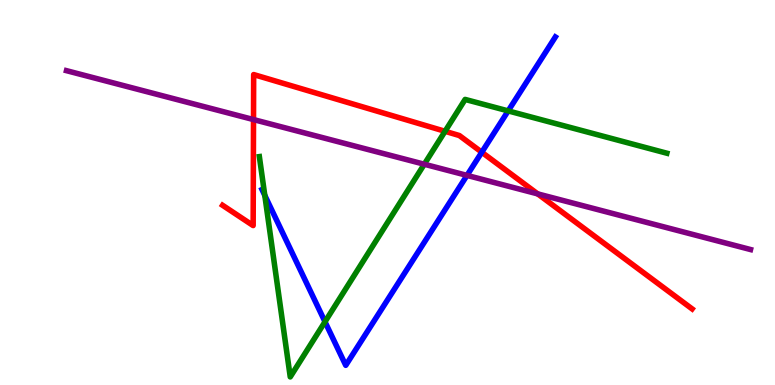[{'lines': ['blue', 'red'], 'intersections': [{'x': 6.22, 'y': 6.05}]}, {'lines': ['green', 'red'], 'intersections': [{'x': 5.74, 'y': 6.59}]}, {'lines': ['purple', 'red'], 'intersections': [{'x': 3.27, 'y': 6.89}, {'x': 6.94, 'y': 4.96}]}, {'lines': ['blue', 'green'], 'intersections': [{'x': 3.42, 'y': 4.92}, {'x': 4.19, 'y': 1.64}, {'x': 6.56, 'y': 7.12}]}, {'lines': ['blue', 'purple'], 'intersections': [{'x': 6.03, 'y': 5.44}]}, {'lines': ['green', 'purple'], 'intersections': [{'x': 5.47, 'y': 5.73}]}]